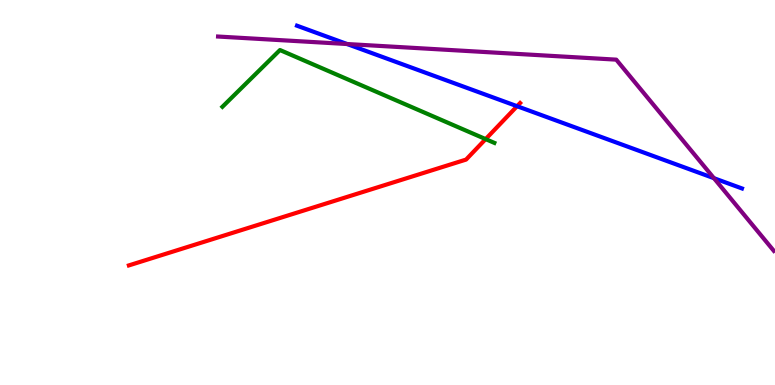[{'lines': ['blue', 'red'], 'intersections': [{'x': 6.67, 'y': 7.24}]}, {'lines': ['green', 'red'], 'intersections': [{'x': 6.27, 'y': 6.39}]}, {'lines': ['purple', 'red'], 'intersections': []}, {'lines': ['blue', 'green'], 'intersections': []}, {'lines': ['blue', 'purple'], 'intersections': [{'x': 4.48, 'y': 8.86}, {'x': 9.21, 'y': 5.37}]}, {'lines': ['green', 'purple'], 'intersections': []}]